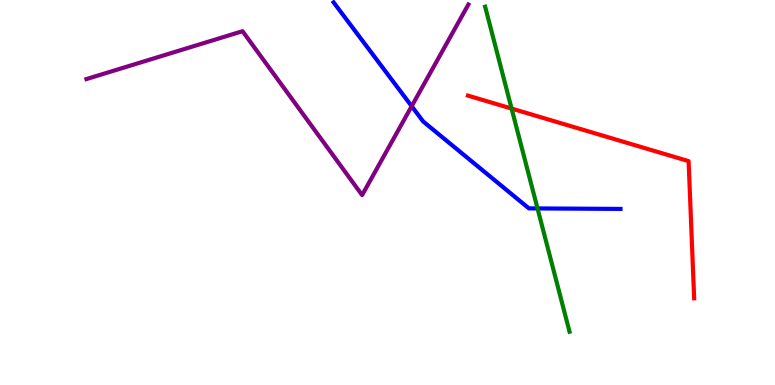[{'lines': ['blue', 'red'], 'intersections': []}, {'lines': ['green', 'red'], 'intersections': [{'x': 6.6, 'y': 7.18}]}, {'lines': ['purple', 'red'], 'intersections': []}, {'lines': ['blue', 'green'], 'intersections': [{'x': 6.94, 'y': 4.59}]}, {'lines': ['blue', 'purple'], 'intersections': [{'x': 5.31, 'y': 7.24}]}, {'lines': ['green', 'purple'], 'intersections': []}]